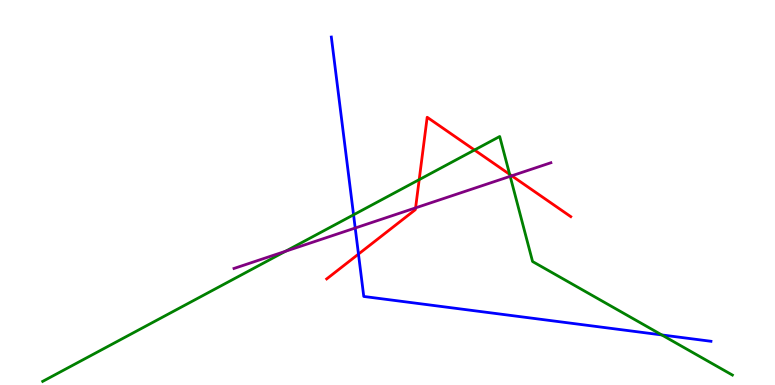[{'lines': ['blue', 'red'], 'intersections': [{'x': 4.63, 'y': 3.4}]}, {'lines': ['green', 'red'], 'intersections': [{'x': 5.41, 'y': 5.33}, {'x': 6.12, 'y': 6.1}, {'x': 6.58, 'y': 5.47}]}, {'lines': ['purple', 'red'], 'intersections': [{'x': 5.36, 'y': 4.6}, {'x': 6.6, 'y': 5.43}]}, {'lines': ['blue', 'green'], 'intersections': [{'x': 4.56, 'y': 4.42}, {'x': 8.54, 'y': 1.3}]}, {'lines': ['blue', 'purple'], 'intersections': [{'x': 4.58, 'y': 4.08}]}, {'lines': ['green', 'purple'], 'intersections': [{'x': 3.68, 'y': 3.47}, {'x': 6.58, 'y': 5.42}]}]